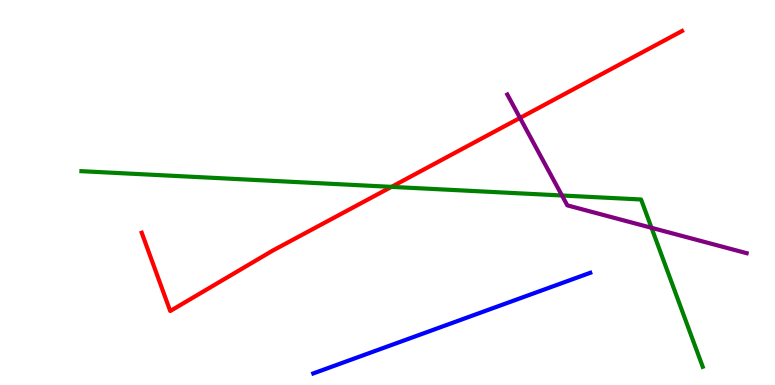[{'lines': ['blue', 'red'], 'intersections': []}, {'lines': ['green', 'red'], 'intersections': [{'x': 5.05, 'y': 5.15}]}, {'lines': ['purple', 'red'], 'intersections': [{'x': 6.71, 'y': 6.94}]}, {'lines': ['blue', 'green'], 'intersections': []}, {'lines': ['blue', 'purple'], 'intersections': []}, {'lines': ['green', 'purple'], 'intersections': [{'x': 7.25, 'y': 4.92}, {'x': 8.41, 'y': 4.08}]}]